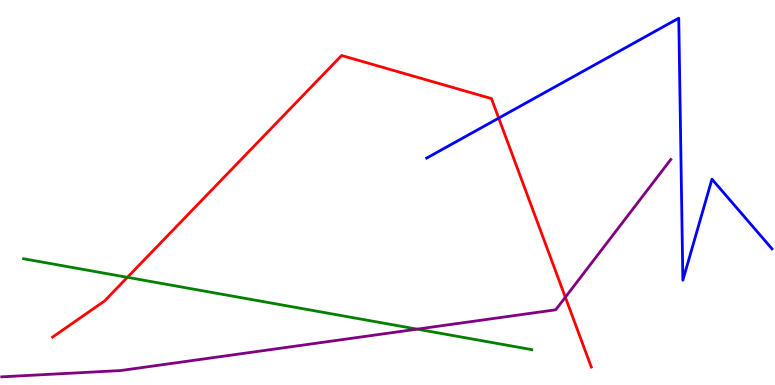[{'lines': ['blue', 'red'], 'intersections': [{'x': 6.44, 'y': 6.93}]}, {'lines': ['green', 'red'], 'intersections': [{'x': 1.64, 'y': 2.8}]}, {'lines': ['purple', 'red'], 'intersections': [{'x': 7.29, 'y': 2.28}]}, {'lines': ['blue', 'green'], 'intersections': []}, {'lines': ['blue', 'purple'], 'intersections': []}, {'lines': ['green', 'purple'], 'intersections': [{'x': 5.38, 'y': 1.45}]}]